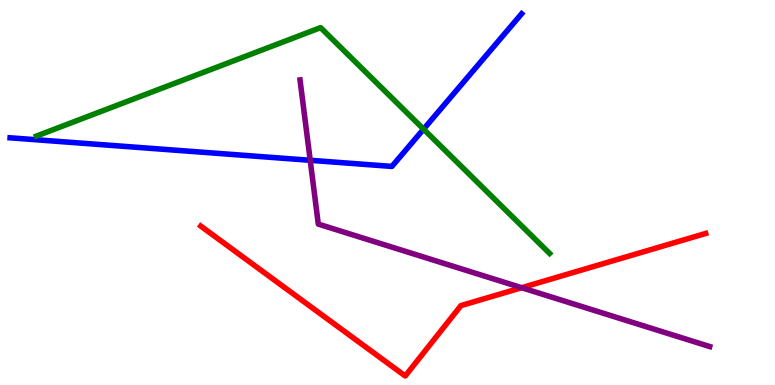[{'lines': ['blue', 'red'], 'intersections': []}, {'lines': ['green', 'red'], 'intersections': []}, {'lines': ['purple', 'red'], 'intersections': [{'x': 6.73, 'y': 2.53}]}, {'lines': ['blue', 'green'], 'intersections': [{'x': 5.47, 'y': 6.65}]}, {'lines': ['blue', 'purple'], 'intersections': [{'x': 4.0, 'y': 5.84}]}, {'lines': ['green', 'purple'], 'intersections': []}]